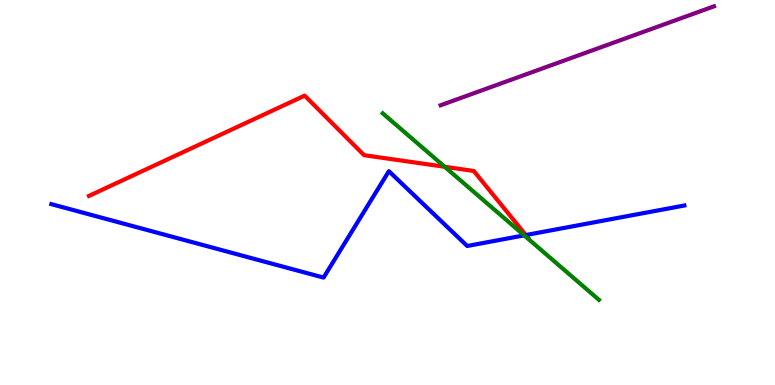[{'lines': ['blue', 'red'], 'intersections': [{'x': 6.79, 'y': 3.89}]}, {'lines': ['green', 'red'], 'intersections': [{'x': 5.74, 'y': 5.67}]}, {'lines': ['purple', 'red'], 'intersections': []}, {'lines': ['blue', 'green'], 'intersections': [{'x': 6.76, 'y': 3.89}]}, {'lines': ['blue', 'purple'], 'intersections': []}, {'lines': ['green', 'purple'], 'intersections': []}]